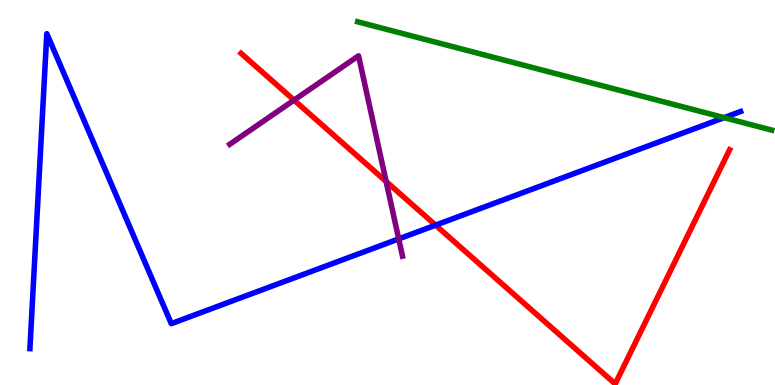[{'lines': ['blue', 'red'], 'intersections': [{'x': 5.62, 'y': 4.15}]}, {'lines': ['green', 'red'], 'intersections': []}, {'lines': ['purple', 'red'], 'intersections': [{'x': 3.79, 'y': 7.4}, {'x': 4.98, 'y': 5.29}]}, {'lines': ['blue', 'green'], 'intersections': [{'x': 9.34, 'y': 6.94}]}, {'lines': ['blue', 'purple'], 'intersections': [{'x': 5.14, 'y': 3.79}]}, {'lines': ['green', 'purple'], 'intersections': []}]